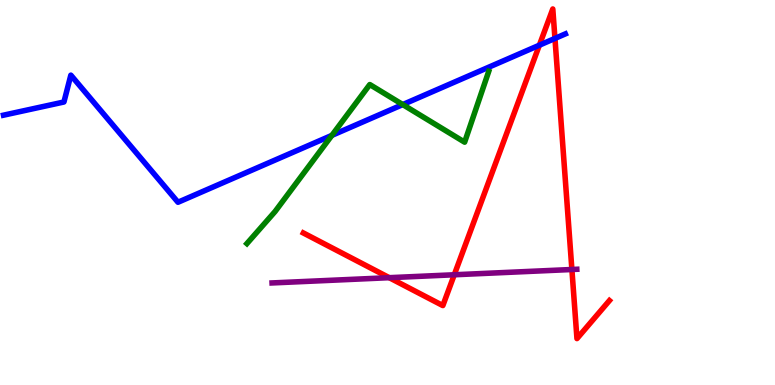[{'lines': ['blue', 'red'], 'intersections': [{'x': 6.96, 'y': 8.83}, {'x': 7.16, 'y': 9.0}]}, {'lines': ['green', 'red'], 'intersections': []}, {'lines': ['purple', 'red'], 'intersections': [{'x': 5.02, 'y': 2.79}, {'x': 5.86, 'y': 2.86}, {'x': 7.38, 'y': 3.0}]}, {'lines': ['blue', 'green'], 'intersections': [{'x': 4.28, 'y': 6.48}, {'x': 5.2, 'y': 7.28}]}, {'lines': ['blue', 'purple'], 'intersections': []}, {'lines': ['green', 'purple'], 'intersections': []}]